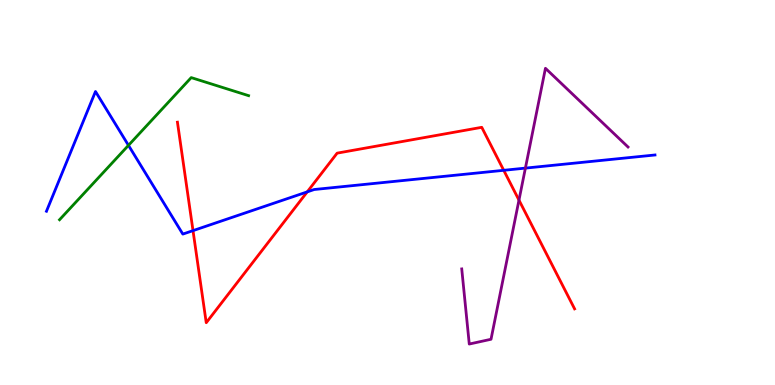[{'lines': ['blue', 'red'], 'intersections': [{'x': 2.49, 'y': 4.01}, {'x': 3.96, 'y': 5.02}, {'x': 6.5, 'y': 5.58}]}, {'lines': ['green', 'red'], 'intersections': []}, {'lines': ['purple', 'red'], 'intersections': [{'x': 6.7, 'y': 4.8}]}, {'lines': ['blue', 'green'], 'intersections': [{'x': 1.66, 'y': 6.22}]}, {'lines': ['blue', 'purple'], 'intersections': [{'x': 6.78, 'y': 5.63}]}, {'lines': ['green', 'purple'], 'intersections': []}]